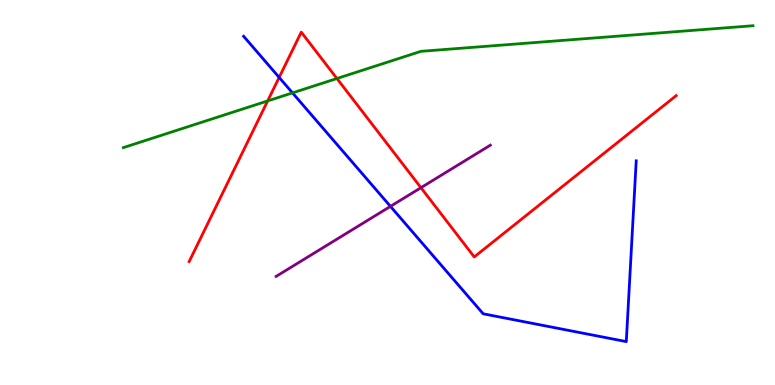[{'lines': ['blue', 'red'], 'intersections': [{'x': 3.6, 'y': 7.99}]}, {'lines': ['green', 'red'], 'intersections': [{'x': 3.45, 'y': 7.38}, {'x': 4.35, 'y': 7.96}]}, {'lines': ['purple', 'red'], 'intersections': [{'x': 5.43, 'y': 5.12}]}, {'lines': ['blue', 'green'], 'intersections': [{'x': 3.77, 'y': 7.59}]}, {'lines': ['blue', 'purple'], 'intersections': [{'x': 5.04, 'y': 4.64}]}, {'lines': ['green', 'purple'], 'intersections': []}]